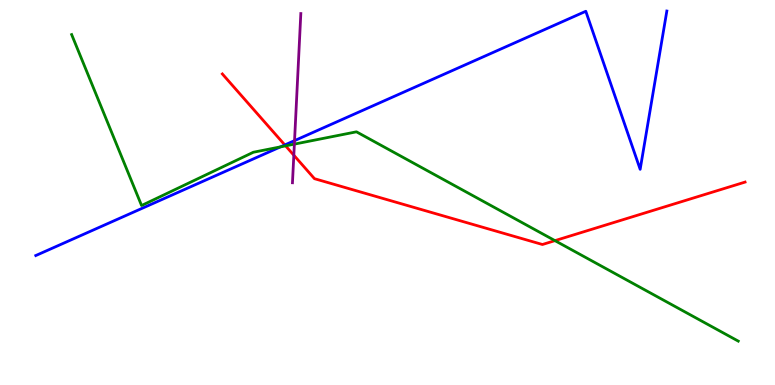[{'lines': ['blue', 'red'], 'intersections': [{'x': 3.67, 'y': 6.23}]}, {'lines': ['green', 'red'], 'intersections': [{'x': 3.69, 'y': 6.21}, {'x': 7.16, 'y': 3.75}]}, {'lines': ['purple', 'red'], 'intersections': [{'x': 3.79, 'y': 5.97}]}, {'lines': ['blue', 'green'], 'intersections': [{'x': 3.62, 'y': 6.18}]}, {'lines': ['blue', 'purple'], 'intersections': [{'x': 3.8, 'y': 6.35}]}, {'lines': ['green', 'purple'], 'intersections': [{'x': 3.8, 'y': 6.26}]}]